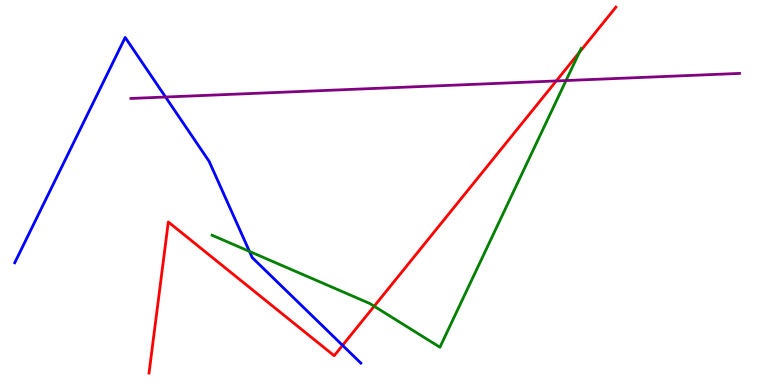[{'lines': ['blue', 'red'], 'intersections': [{'x': 4.42, 'y': 1.03}]}, {'lines': ['green', 'red'], 'intersections': [{'x': 4.83, 'y': 2.05}, {'x': 7.48, 'y': 8.64}]}, {'lines': ['purple', 'red'], 'intersections': [{'x': 7.18, 'y': 7.9}]}, {'lines': ['blue', 'green'], 'intersections': [{'x': 3.22, 'y': 3.47}]}, {'lines': ['blue', 'purple'], 'intersections': [{'x': 2.14, 'y': 7.48}]}, {'lines': ['green', 'purple'], 'intersections': [{'x': 7.3, 'y': 7.91}]}]